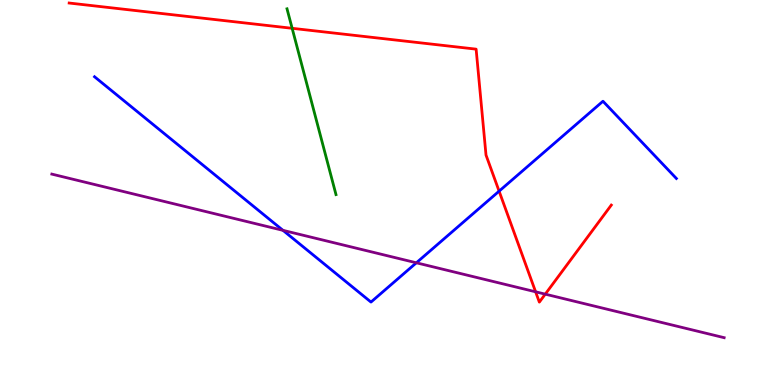[{'lines': ['blue', 'red'], 'intersections': [{'x': 6.44, 'y': 5.03}]}, {'lines': ['green', 'red'], 'intersections': [{'x': 3.77, 'y': 9.26}]}, {'lines': ['purple', 'red'], 'intersections': [{'x': 6.91, 'y': 2.42}, {'x': 7.04, 'y': 2.36}]}, {'lines': ['blue', 'green'], 'intersections': []}, {'lines': ['blue', 'purple'], 'intersections': [{'x': 3.65, 'y': 4.02}, {'x': 5.37, 'y': 3.17}]}, {'lines': ['green', 'purple'], 'intersections': []}]